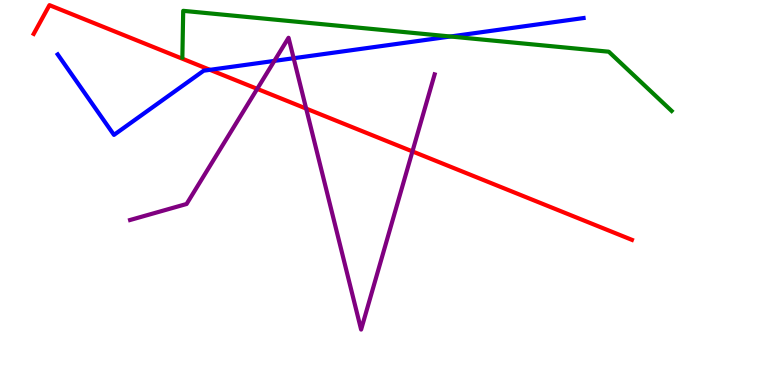[{'lines': ['blue', 'red'], 'intersections': [{'x': 2.71, 'y': 8.19}]}, {'lines': ['green', 'red'], 'intersections': []}, {'lines': ['purple', 'red'], 'intersections': [{'x': 3.32, 'y': 7.69}, {'x': 3.95, 'y': 7.18}, {'x': 5.32, 'y': 6.07}]}, {'lines': ['blue', 'green'], 'intersections': [{'x': 5.81, 'y': 9.05}]}, {'lines': ['blue', 'purple'], 'intersections': [{'x': 3.54, 'y': 8.42}, {'x': 3.79, 'y': 8.49}]}, {'lines': ['green', 'purple'], 'intersections': []}]